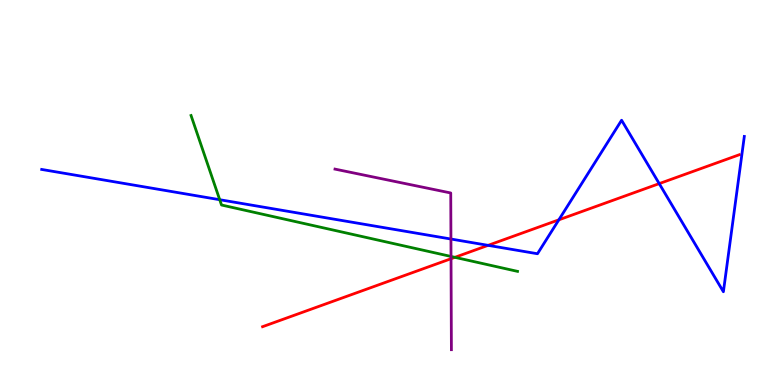[{'lines': ['blue', 'red'], 'intersections': [{'x': 6.3, 'y': 3.63}, {'x': 7.21, 'y': 4.29}, {'x': 8.51, 'y': 5.23}]}, {'lines': ['green', 'red'], 'intersections': [{'x': 5.87, 'y': 3.32}]}, {'lines': ['purple', 'red'], 'intersections': [{'x': 5.82, 'y': 3.28}]}, {'lines': ['blue', 'green'], 'intersections': [{'x': 2.83, 'y': 4.81}]}, {'lines': ['blue', 'purple'], 'intersections': [{'x': 5.82, 'y': 3.79}]}, {'lines': ['green', 'purple'], 'intersections': [{'x': 5.82, 'y': 3.34}]}]